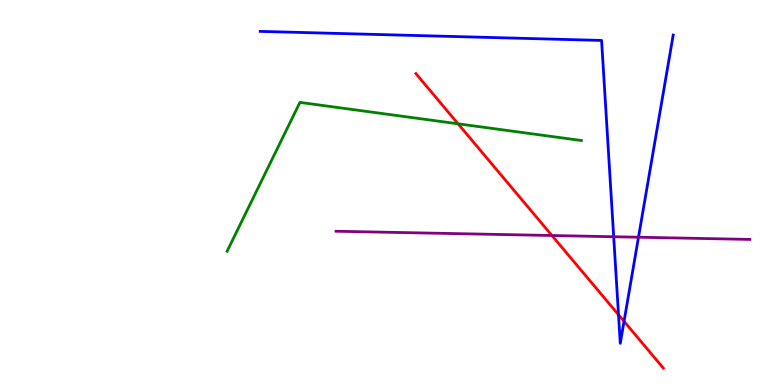[{'lines': ['blue', 'red'], 'intersections': [{'x': 7.98, 'y': 1.82}, {'x': 8.05, 'y': 1.65}]}, {'lines': ['green', 'red'], 'intersections': [{'x': 5.91, 'y': 6.78}]}, {'lines': ['purple', 'red'], 'intersections': [{'x': 7.12, 'y': 3.88}]}, {'lines': ['blue', 'green'], 'intersections': []}, {'lines': ['blue', 'purple'], 'intersections': [{'x': 7.92, 'y': 3.85}, {'x': 8.24, 'y': 3.84}]}, {'lines': ['green', 'purple'], 'intersections': []}]